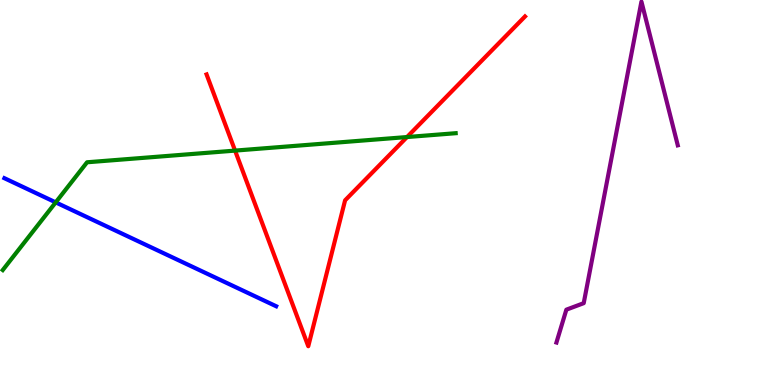[{'lines': ['blue', 'red'], 'intersections': []}, {'lines': ['green', 'red'], 'intersections': [{'x': 3.03, 'y': 6.09}, {'x': 5.25, 'y': 6.44}]}, {'lines': ['purple', 'red'], 'intersections': []}, {'lines': ['blue', 'green'], 'intersections': [{'x': 0.719, 'y': 4.74}]}, {'lines': ['blue', 'purple'], 'intersections': []}, {'lines': ['green', 'purple'], 'intersections': []}]